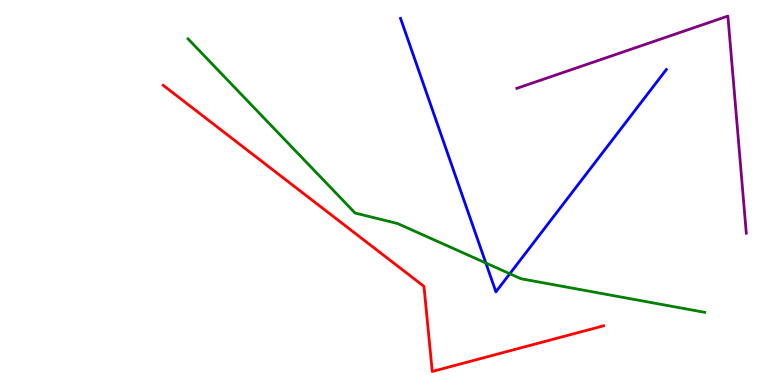[{'lines': ['blue', 'red'], 'intersections': []}, {'lines': ['green', 'red'], 'intersections': []}, {'lines': ['purple', 'red'], 'intersections': []}, {'lines': ['blue', 'green'], 'intersections': [{'x': 6.27, 'y': 3.17}, {'x': 6.58, 'y': 2.89}]}, {'lines': ['blue', 'purple'], 'intersections': []}, {'lines': ['green', 'purple'], 'intersections': []}]